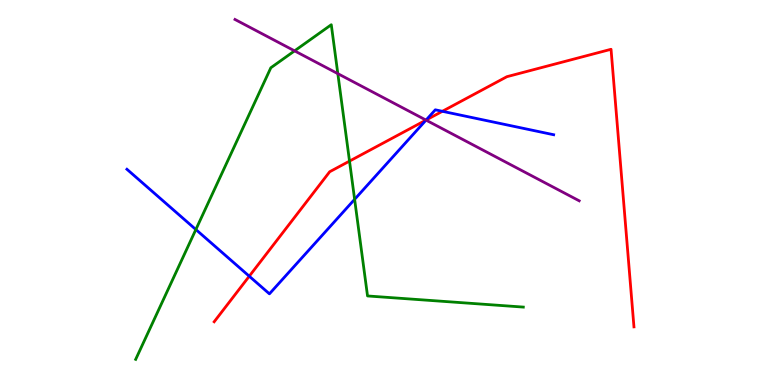[{'lines': ['blue', 'red'], 'intersections': [{'x': 3.22, 'y': 2.83}, {'x': 5.5, 'y': 6.88}, {'x': 5.71, 'y': 7.11}]}, {'lines': ['green', 'red'], 'intersections': [{'x': 4.51, 'y': 5.82}]}, {'lines': ['purple', 'red'], 'intersections': [{'x': 5.5, 'y': 6.88}]}, {'lines': ['blue', 'green'], 'intersections': [{'x': 2.53, 'y': 4.04}, {'x': 4.58, 'y': 4.82}]}, {'lines': ['blue', 'purple'], 'intersections': [{'x': 5.5, 'y': 6.88}]}, {'lines': ['green', 'purple'], 'intersections': [{'x': 3.8, 'y': 8.68}, {'x': 4.36, 'y': 8.09}]}]